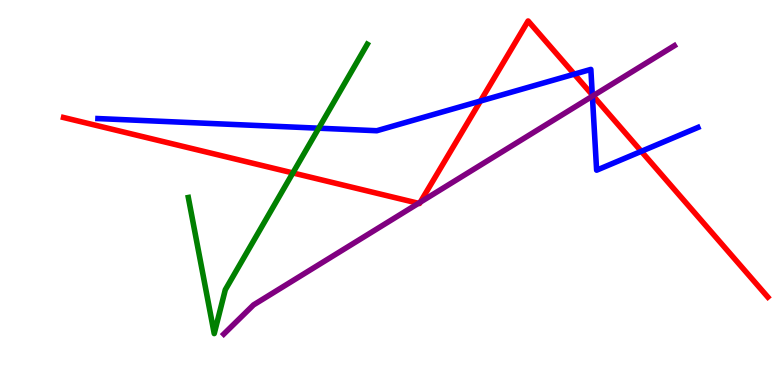[{'lines': ['blue', 'red'], 'intersections': [{'x': 6.2, 'y': 7.38}, {'x': 7.41, 'y': 8.07}, {'x': 7.64, 'y': 7.53}, {'x': 8.27, 'y': 6.07}]}, {'lines': ['green', 'red'], 'intersections': [{'x': 3.78, 'y': 5.51}]}, {'lines': ['purple', 'red'], 'intersections': [{'x': 5.4, 'y': 4.72}, {'x': 5.42, 'y': 4.75}, {'x': 7.65, 'y': 7.51}]}, {'lines': ['blue', 'green'], 'intersections': [{'x': 4.11, 'y': 6.67}]}, {'lines': ['blue', 'purple'], 'intersections': [{'x': 7.64, 'y': 7.5}]}, {'lines': ['green', 'purple'], 'intersections': []}]